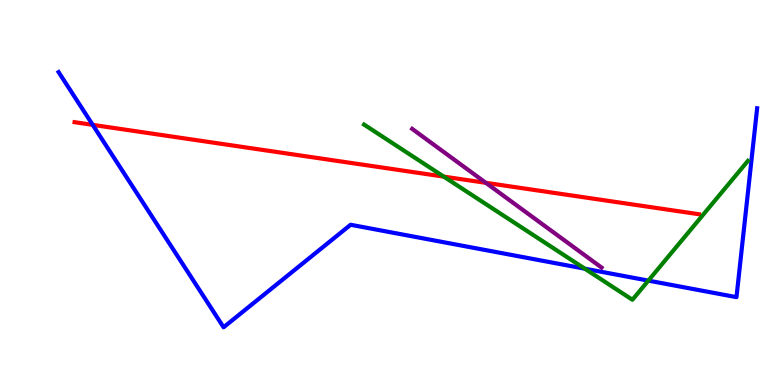[{'lines': ['blue', 'red'], 'intersections': [{'x': 1.2, 'y': 6.76}]}, {'lines': ['green', 'red'], 'intersections': [{'x': 5.73, 'y': 5.41}]}, {'lines': ['purple', 'red'], 'intersections': [{'x': 6.27, 'y': 5.25}]}, {'lines': ['blue', 'green'], 'intersections': [{'x': 7.55, 'y': 3.02}, {'x': 8.37, 'y': 2.71}]}, {'lines': ['blue', 'purple'], 'intersections': []}, {'lines': ['green', 'purple'], 'intersections': []}]